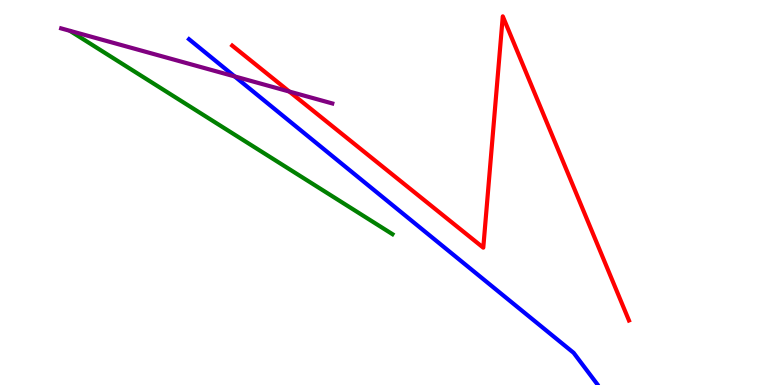[{'lines': ['blue', 'red'], 'intersections': []}, {'lines': ['green', 'red'], 'intersections': []}, {'lines': ['purple', 'red'], 'intersections': [{'x': 3.73, 'y': 7.62}]}, {'lines': ['blue', 'green'], 'intersections': []}, {'lines': ['blue', 'purple'], 'intersections': [{'x': 3.03, 'y': 8.02}]}, {'lines': ['green', 'purple'], 'intersections': []}]